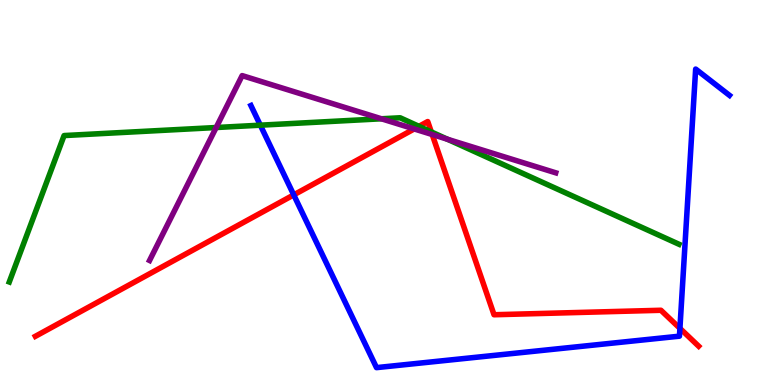[{'lines': ['blue', 'red'], 'intersections': [{'x': 3.79, 'y': 4.94}, {'x': 8.77, 'y': 1.47}]}, {'lines': ['green', 'red'], 'intersections': [{'x': 5.41, 'y': 6.72}, {'x': 5.57, 'y': 6.57}]}, {'lines': ['purple', 'red'], 'intersections': [{'x': 5.34, 'y': 6.65}, {'x': 5.58, 'y': 6.51}]}, {'lines': ['blue', 'green'], 'intersections': [{'x': 3.36, 'y': 6.75}]}, {'lines': ['blue', 'purple'], 'intersections': []}, {'lines': ['green', 'purple'], 'intersections': [{'x': 2.79, 'y': 6.69}, {'x': 4.92, 'y': 6.91}, {'x': 5.77, 'y': 6.38}]}]